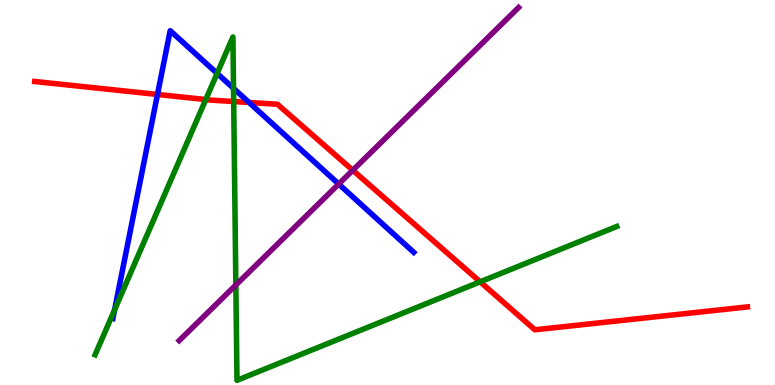[{'lines': ['blue', 'red'], 'intersections': [{'x': 2.03, 'y': 7.55}, {'x': 3.21, 'y': 7.34}]}, {'lines': ['green', 'red'], 'intersections': [{'x': 2.66, 'y': 7.41}, {'x': 3.02, 'y': 7.36}, {'x': 6.2, 'y': 2.68}]}, {'lines': ['purple', 'red'], 'intersections': [{'x': 4.55, 'y': 5.58}]}, {'lines': ['blue', 'green'], 'intersections': [{'x': 1.48, 'y': 1.95}, {'x': 2.8, 'y': 8.09}, {'x': 3.01, 'y': 7.71}]}, {'lines': ['blue', 'purple'], 'intersections': [{'x': 4.37, 'y': 5.22}]}, {'lines': ['green', 'purple'], 'intersections': [{'x': 3.04, 'y': 2.6}]}]